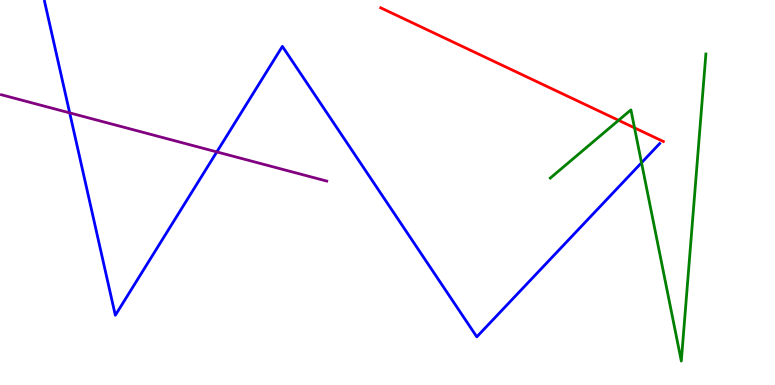[{'lines': ['blue', 'red'], 'intersections': []}, {'lines': ['green', 'red'], 'intersections': [{'x': 7.98, 'y': 6.87}, {'x': 8.19, 'y': 6.68}]}, {'lines': ['purple', 'red'], 'intersections': []}, {'lines': ['blue', 'green'], 'intersections': [{'x': 8.28, 'y': 5.77}]}, {'lines': ['blue', 'purple'], 'intersections': [{'x': 0.899, 'y': 7.07}, {'x': 2.8, 'y': 6.05}]}, {'lines': ['green', 'purple'], 'intersections': []}]